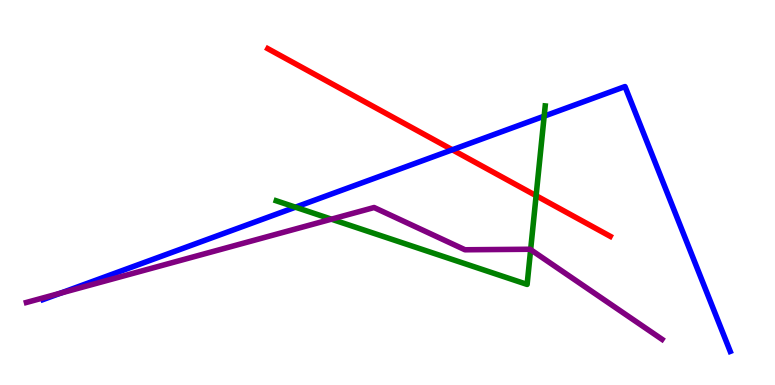[{'lines': ['blue', 'red'], 'intersections': [{'x': 5.84, 'y': 6.11}]}, {'lines': ['green', 'red'], 'intersections': [{'x': 6.92, 'y': 4.92}]}, {'lines': ['purple', 'red'], 'intersections': []}, {'lines': ['blue', 'green'], 'intersections': [{'x': 3.81, 'y': 4.62}, {'x': 7.02, 'y': 6.98}]}, {'lines': ['blue', 'purple'], 'intersections': [{'x': 0.784, 'y': 2.39}]}, {'lines': ['green', 'purple'], 'intersections': [{'x': 4.28, 'y': 4.31}, {'x': 6.85, 'y': 3.52}]}]